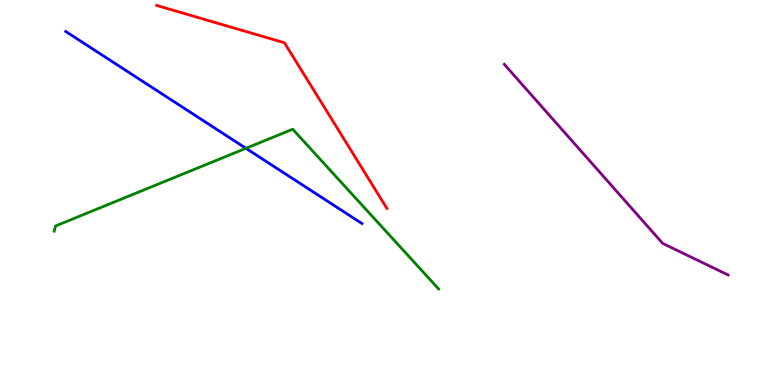[{'lines': ['blue', 'red'], 'intersections': []}, {'lines': ['green', 'red'], 'intersections': []}, {'lines': ['purple', 'red'], 'intersections': []}, {'lines': ['blue', 'green'], 'intersections': [{'x': 3.17, 'y': 6.15}]}, {'lines': ['blue', 'purple'], 'intersections': []}, {'lines': ['green', 'purple'], 'intersections': []}]